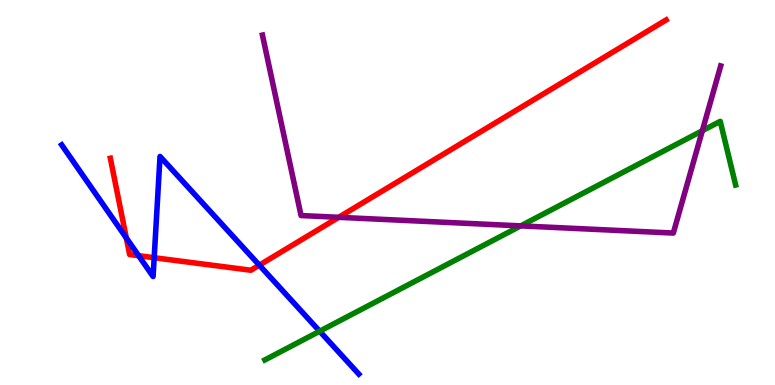[{'lines': ['blue', 'red'], 'intersections': [{'x': 1.63, 'y': 3.82}, {'x': 1.79, 'y': 3.36}, {'x': 1.99, 'y': 3.31}, {'x': 3.35, 'y': 3.11}]}, {'lines': ['green', 'red'], 'intersections': []}, {'lines': ['purple', 'red'], 'intersections': [{'x': 4.37, 'y': 4.36}]}, {'lines': ['blue', 'green'], 'intersections': [{'x': 4.12, 'y': 1.4}]}, {'lines': ['blue', 'purple'], 'intersections': []}, {'lines': ['green', 'purple'], 'intersections': [{'x': 6.72, 'y': 4.13}, {'x': 9.06, 'y': 6.6}]}]